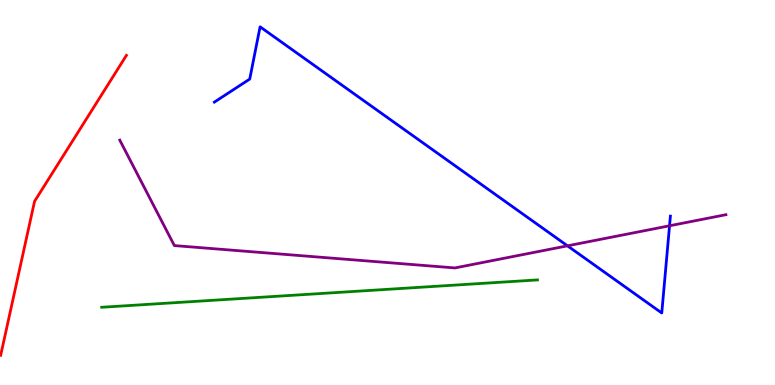[{'lines': ['blue', 'red'], 'intersections': []}, {'lines': ['green', 'red'], 'intersections': []}, {'lines': ['purple', 'red'], 'intersections': []}, {'lines': ['blue', 'green'], 'intersections': []}, {'lines': ['blue', 'purple'], 'intersections': [{'x': 7.32, 'y': 3.61}, {'x': 8.64, 'y': 4.14}]}, {'lines': ['green', 'purple'], 'intersections': []}]